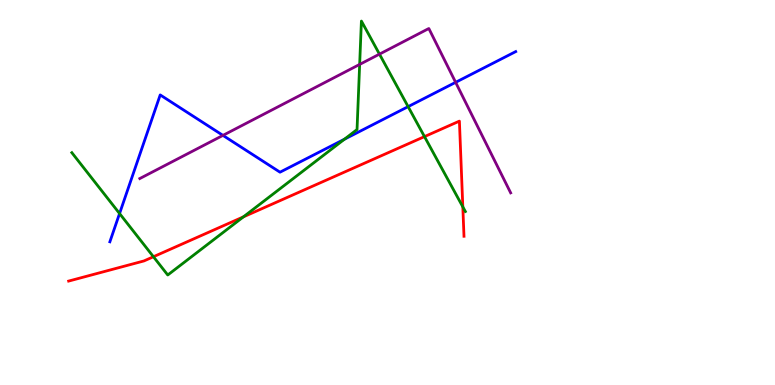[{'lines': ['blue', 'red'], 'intersections': []}, {'lines': ['green', 'red'], 'intersections': [{'x': 1.98, 'y': 3.33}, {'x': 3.14, 'y': 4.37}, {'x': 5.48, 'y': 6.45}, {'x': 5.97, 'y': 4.63}]}, {'lines': ['purple', 'red'], 'intersections': []}, {'lines': ['blue', 'green'], 'intersections': [{'x': 1.54, 'y': 4.45}, {'x': 4.44, 'y': 6.38}, {'x': 5.27, 'y': 7.23}]}, {'lines': ['blue', 'purple'], 'intersections': [{'x': 2.88, 'y': 6.48}, {'x': 5.88, 'y': 7.86}]}, {'lines': ['green', 'purple'], 'intersections': [{'x': 4.64, 'y': 8.33}, {'x': 4.9, 'y': 8.59}]}]